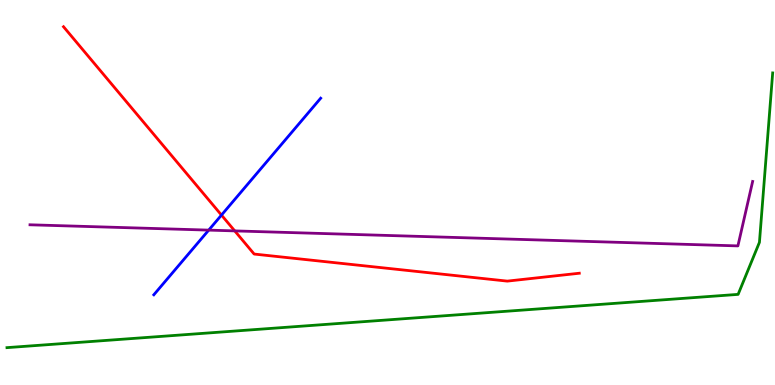[{'lines': ['blue', 'red'], 'intersections': [{'x': 2.86, 'y': 4.41}]}, {'lines': ['green', 'red'], 'intersections': []}, {'lines': ['purple', 'red'], 'intersections': [{'x': 3.03, 'y': 4.0}]}, {'lines': ['blue', 'green'], 'intersections': []}, {'lines': ['blue', 'purple'], 'intersections': [{'x': 2.69, 'y': 4.02}]}, {'lines': ['green', 'purple'], 'intersections': []}]